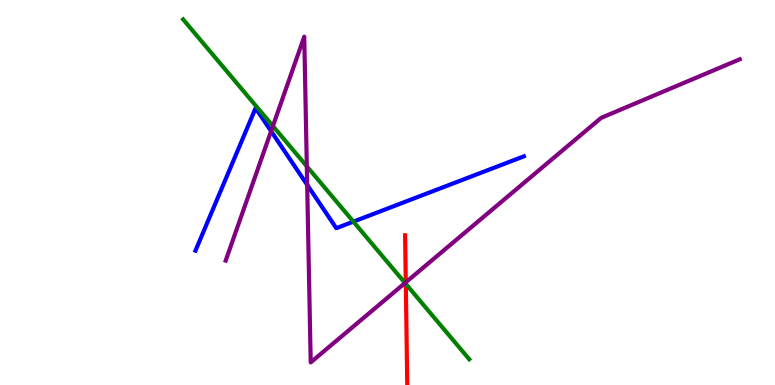[{'lines': ['blue', 'red'], 'intersections': []}, {'lines': ['green', 'red'], 'intersections': [{'x': 5.24, 'y': 2.63}]}, {'lines': ['purple', 'red'], 'intersections': [{'x': 5.24, 'y': 2.67}]}, {'lines': ['blue', 'green'], 'intersections': [{'x': 4.56, 'y': 4.24}]}, {'lines': ['blue', 'purple'], 'intersections': [{'x': 3.5, 'y': 6.59}, {'x': 3.96, 'y': 5.2}]}, {'lines': ['green', 'purple'], 'intersections': [{'x': 3.52, 'y': 6.73}, {'x': 3.96, 'y': 5.68}, {'x': 5.23, 'y': 2.65}]}]